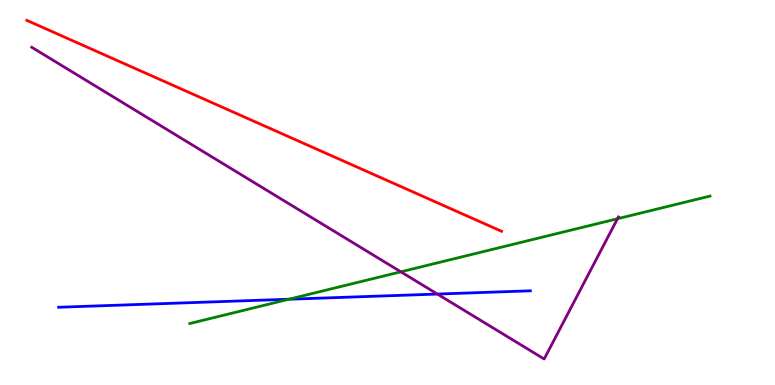[{'lines': ['blue', 'red'], 'intersections': []}, {'lines': ['green', 'red'], 'intersections': []}, {'lines': ['purple', 'red'], 'intersections': []}, {'lines': ['blue', 'green'], 'intersections': [{'x': 3.73, 'y': 2.23}]}, {'lines': ['blue', 'purple'], 'intersections': [{'x': 5.64, 'y': 2.36}]}, {'lines': ['green', 'purple'], 'intersections': [{'x': 5.17, 'y': 2.94}, {'x': 7.97, 'y': 4.32}]}]